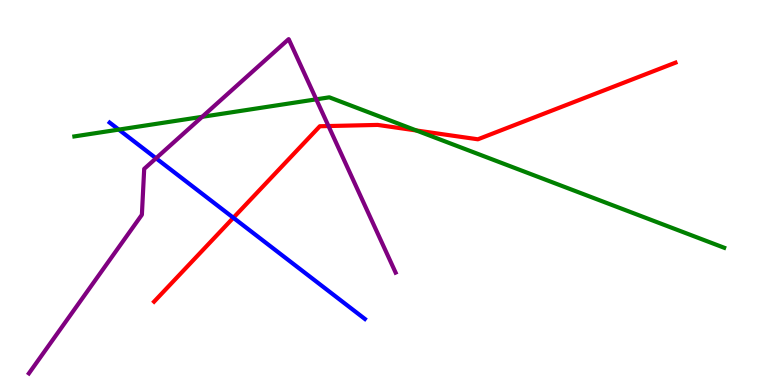[{'lines': ['blue', 'red'], 'intersections': [{'x': 3.01, 'y': 4.34}]}, {'lines': ['green', 'red'], 'intersections': [{'x': 5.37, 'y': 6.61}]}, {'lines': ['purple', 'red'], 'intersections': [{'x': 4.24, 'y': 6.73}]}, {'lines': ['blue', 'green'], 'intersections': [{'x': 1.53, 'y': 6.63}]}, {'lines': ['blue', 'purple'], 'intersections': [{'x': 2.01, 'y': 5.89}]}, {'lines': ['green', 'purple'], 'intersections': [{'x': 2.61, 'y': 6.97}, {'x': 4.08, 'y': 7.42}]}]